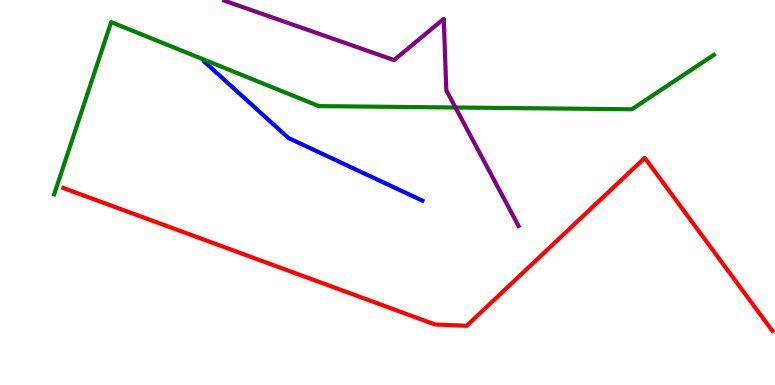[{'lines': ['blue', 'red'], 'intersections': []}, {'lines': ['green', 'red'], 'intersections': []}, {'lines': ['purple', 'red'], 'intersections': []}, {'lines': ['blue', 'green'], 'intersections': []}, {'lines': ['blue', 'purple'], 'intersections': []}, {'lines': ['green', 'purple'], 'intersections': [{'x': 5.88, 'y': 7.21}]}]